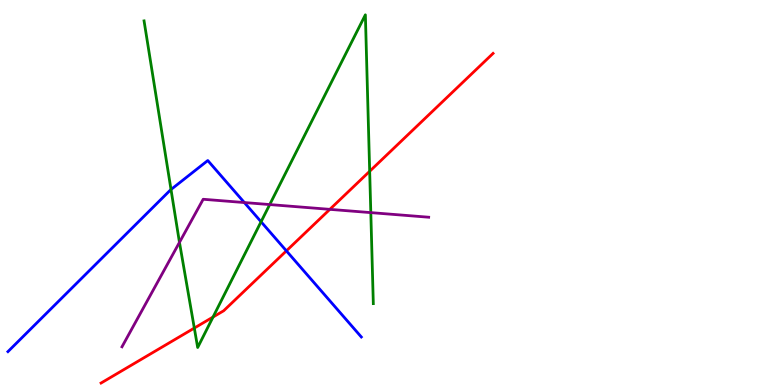[{'lines': ['blue', 'red'], 'intersections': [{'x': 3.7, 'y': 3.48}]}, {'lines': ['green', 'red'], 'intersections': [{'x': 2.51, 'y': 1.48}, {'x': 2.75, 'y': 1.77}, {'x': 4.77, 'y': 5.55}]}, {'lines': ['purple', 'red'], 'intersections': [{'x': 4.26, 'y': 4.56}]}, {'lines': ['blue', 'green'], 'intersections': [{'x': 2.21, 'y': 5.08}, {'x': 3.37, 'y': 4.24}]}, {'lines': ['blue', 'purple'], 'intersections': [{'x': 3.15, 'y': 4.74}]}, {'lines': ['green', 'purple'], 'intersections': [{'x': 2.32, 'y': 3.7}, {'x': 3.48, 'y': 4.69}, {'x': 4.78, 'y': 4.48}]}]